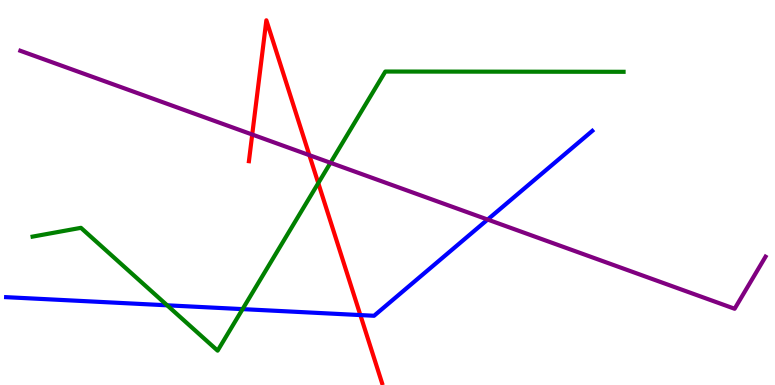[{'lines': ['blue', 'red'], 'intersections': [{'x': 4.65, 'y': 1.82}]}, {'lines': ['green', 'red'], 'intersections': [{'x': 4.11, 'y': 5.24}]}, {'lines': ['purple', 'red'], 'intersections': [{'x': 3.25, 'y': 6.51}, {'x': 3.99, 'y': 5.97}]}, {'lines': ['blue', 'green'], 'intersections': [{'x': 2.16, 'y': 2.07}, {'x': 3.13, 'y': 1.97}]}, {'lines': ['blue', 'purple'], 'intersections': [{'x': 6.29, 'y': 4.3}]}, {'lines': ['green', 'purple'], 'intersections': [{'x': 4.26, 'y': 5.77}]}]